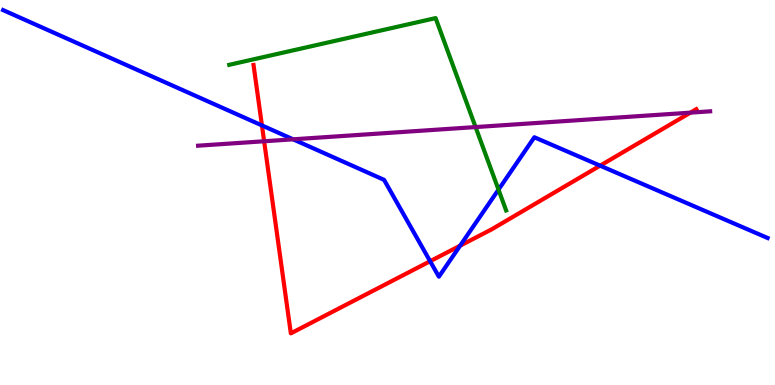[{'lines': ['blue', 'red'], 'intersections': [{'x': 3.38, 'y': 6.74}, {'x': 5.55, 'y': 3.21}, {'x': 5.94, 'y': 3.62}, {'x': 7.74, 'y': 5.7}]}, {'lines': ['green', 'red'], 'intersections': []}, {'lines': ['purple', 'red'], 'intersections': [{'x': 3.41, 'y': 6.33}, {'x': 8.91, 'y': 7.07}]}, {'lines': ['blue', 'green'], 'intersections': [{'x': 6.43, 'y': 5.07}]}, {'lines': ['blue', 'purple'], 'intersections': [{'x': 3.78, 'y': 6.38}]}, {'lines': ['green', 'purple'], 'intersections': [{'x': 6.14, 'y': 6.7}]}]